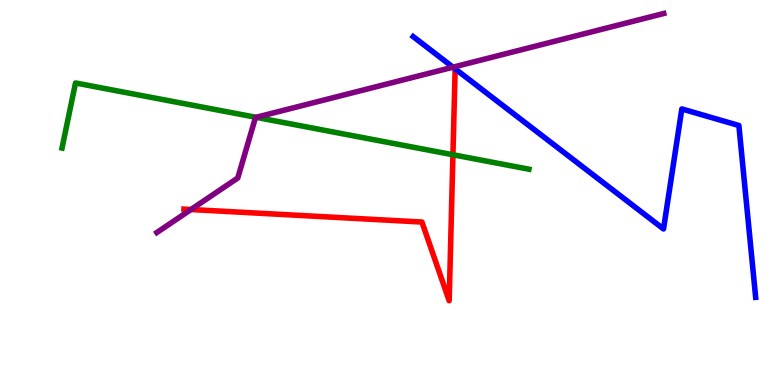[{'lines': ['blue', 'red'], 'intersections': []}, {'lines': ['green', 'red'], 'intersections': [{'x': 5.84, 'y': 5.98}]}, {'lines': ['purple', 'red'], 'intersections': [{'x': 2.46, 'y': 4.56}]}, {'lines': ['blue', 'green'], 'intersections': []}, {'lines': ['blue', 'purple'], 'intersections': [{'x': 5.84, 'y': 8.25}]}, {'lines': ['green', 'purple'], 'intersections': [{'x': 3.3, 'y': 6.95}]}]